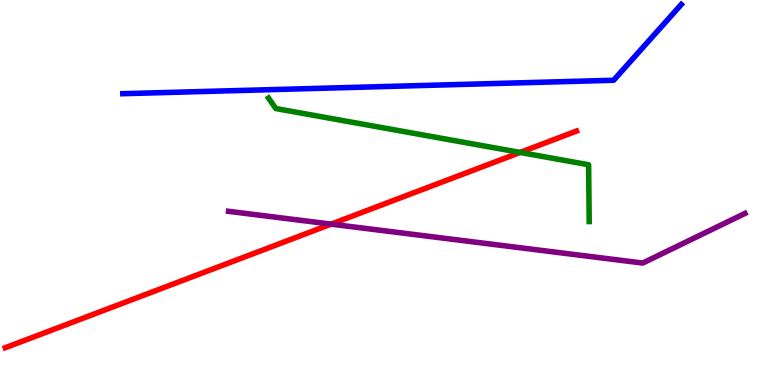[{'lines': ['blue', 'red'], 'intersections': []}, {'lines': ['green', 'red'], 'intersections': [{'x': 6.71, 'y': 6.04}]}, {'lines': ['purple', 'red'], 'intersections': [{'x': 4.27, 'y': 4.18}]}, {'lines': ['blue', 'green'], 'intersections': []}, {'lines': ['blue', 'purple'], 'intersections': []}, {'lines': ['green', 'purple'], 'intersections': []}]